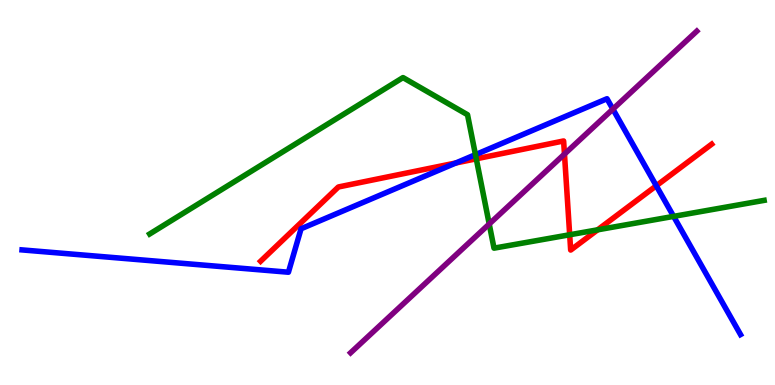[{'lines': ['blue', 'red'], 'intersections': [{'x': 5.88, 'y': 5.77}, {'x': 8.47, 'y': 5.17}]}, {'lines': ['green', 'red'], 'intersections': [{'x': 6.15, 'y': 5.88}, {'x': 7.35, 'y': 3.9}, {'x': 7.71, 'y': 4.03}]}, {'lines': ['purple', 'red'], 'intersections': [{'x': 7.28, 'y': 6.0}]}, {'lines': ['blue', 'green'], 'intersections': [{'x': 6.13, 'y': 5.98}, {'x': 8.69, 'y': 4.38}]}, {'lines': ['blue', 'purple'], 'intersections': [{'x': 7.91, 'y': 7.17}]}, {'lines': ['green', 'purple'], 'intersections': [{'x': 6.31, 'y': 4.18}]}]